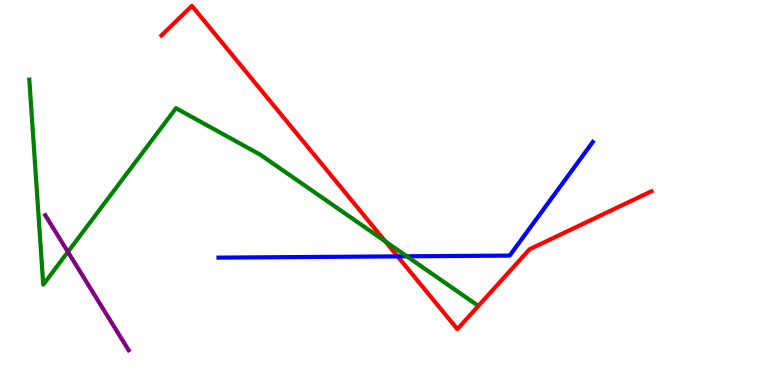[{'lines': ['blue', 'red'], 'intersections': [{'x': 5.13, 'y': 3.34}]}, {'lines': ['green', 'red'], 'intersections': [{'x': 4.97, 'y': 3.73}]}, {'lines': ['purple', 'red'], 'intersections': []}, {'lines': ['blue', 'green'], 'intersections': [{'x': 5.25, 'y': 3.34}]}, {'lines': ['blue', 'purple'], 'intersections': []}, {'lines': ['green', 'purple'], 'intersections': [{'x': 0.876, 'y': 3.46}]}]